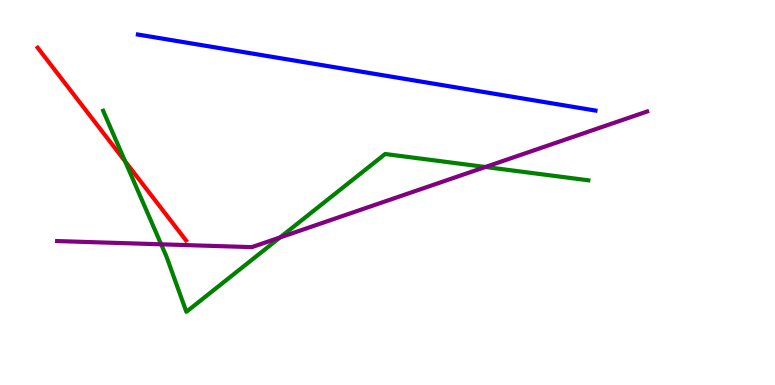[{'lines': ['blue', 'red'], 'intersections': []}, {'lines': ['green', 'red'], 'intersections': [{'x': 1.61, 'y': 5.81}]}, {'lines': ['purple', 'red'], 'intersections': []}, {'lines': ['blue', 'green'], 'intersections': []}, {'lines': ['blue', 'purple'], 'intersections': []}, {'lines': ['green', 'purple'], 'intersections': [{'x': 2.08, 'y': 3.65}, {'x': 3.61, 'y': 3.83}, {'x': 6.26, 'y': 5.66}]}]